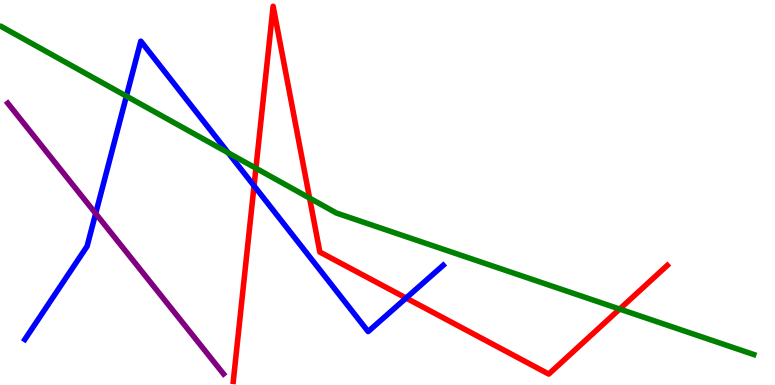[{'lines': ['blue', 'red'], 'intersections': [{'x': 3.28, 'y': 5.17}, {'x': 5.24, 'y': 2.26}]}, {'lines': ['green', 'red'], 'intersections': [{'x': 3.3, 'y': 5.63}, {'x': 3.99, 'y': 4.85}, {'x': 8.0, 'y': 1.97}]}, {'lines': ['purple', 'red'], 'intersections': []}, {'lines': ['blue', 'green'], 'intersections': [{'x': 1.63, 'y': 7.5}, {'x': 2.94, 'y': 6.03}]}, {'lines': ['blue', 'purple'], 'intersections': [{'x': 1.23, 'y': 4.45}]}, {'lines': ['green', 'purple'], 'intersections': []}]